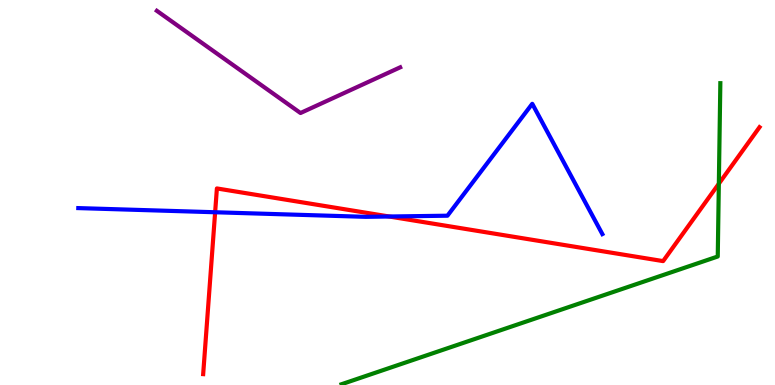[{'lines': ['blue', 'red'], 'intersections': [{'x': 2.78, 'y': 4.49}, {'x': 5.02, 'y': 4.38}]}, {'lines': ['green', 'red'], 'intersections': [{'x': 9.28, 'y': 5.23}]}, {'lines': ['purple', 'red'], 'intersections': []}, {'lines': ['blue', 'green'], 'intersections': []}, {'lines': ['blue', 'purple'], 'intersections': []}, {'lines': ['green', 'purple'], 'intersections': []}]